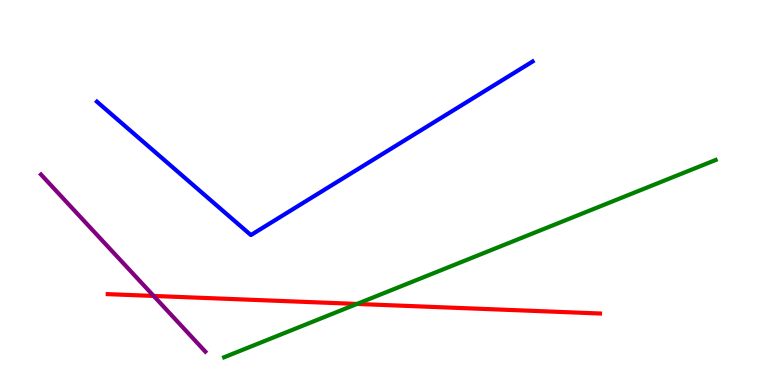[{'lines': ['blue', 'red'], 'intersections': []}, {'lines': ['green', 'red'], 'intersections': [{'x': 4.61, 'y': 2.11}]}, {'lines': ['purple', 'red'], 'intersections': [{'x': 1.98, 'y': 2.31}]}, {'lines': ['blue', 'green'], 'intersections': []}, {'lines': ['blue', 'purple'], 'intersections': []}, {'lines': ['green', 'purple'], 'intersections': []}]